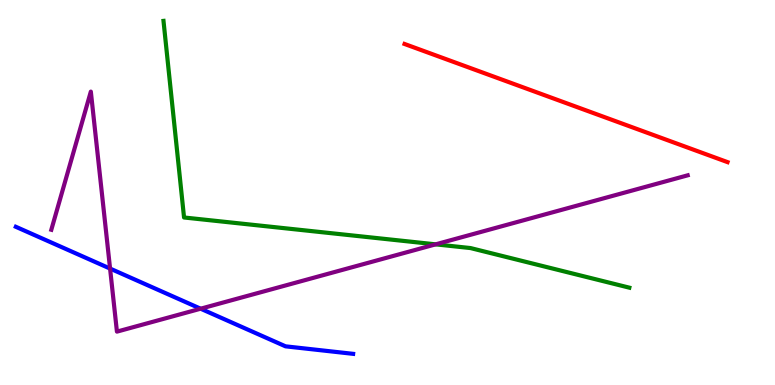[{'lines': ['blue', 'red'], 'intersections': []}, {'lines': ['green', 'red'], 'intersections': []}, {'lines': ['purple', 'red'], 'intersections': []}, {'lines': ['blue', 'green'], 'intersections': []}, {'lines': ['blue', 'purple'], 'intersections': [{'x': 1.42, 'y': 3.02}, {'x': 2.59, 'y': 1.98}]}, {'lines': ['green', 'purple'], 'intersections': [{'x': 5.62, 'y': 3.65}]}]